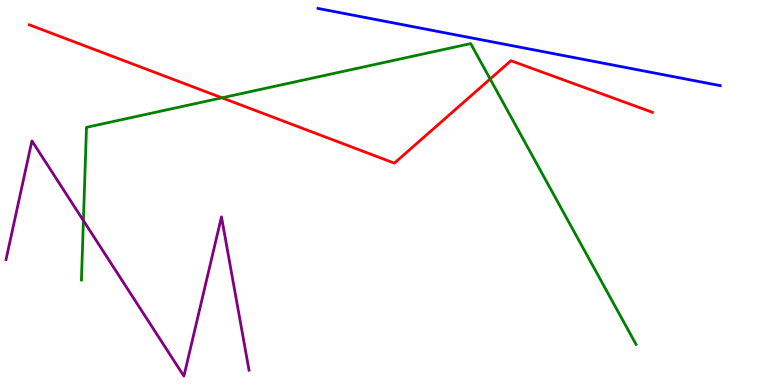[{'lines': ['blue', 'red'], 'intersections': []}, {'lines': ['green', 'red'], 'intersections': [{'x': 2.86, 'y': 7.46}, {'x': 6.32, 'y': 7.95}]}, {'lines': ['purple', 'red'], 'intersections': []}, {'lines': ['blue', 'green'], 'intersections': []}, {'lines': ['blue', 'purple'], 'intersections': []}, {'lines': ['green', 'purple'], 'intersections': [{'x': 1.08, 'y': 4.27}]}]